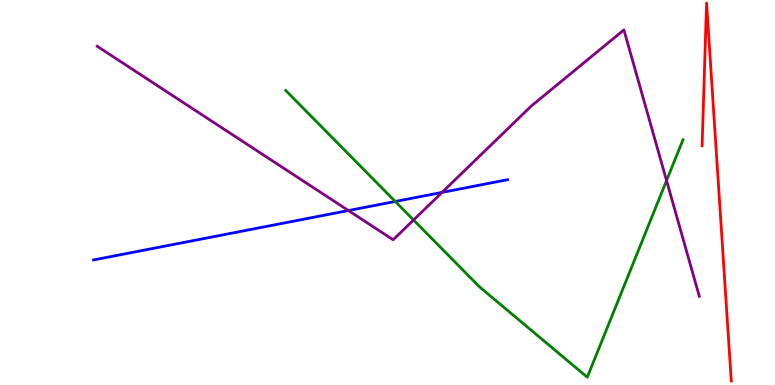[{'lines': ['blue', 'red'], 'intersections': []}, {'lines': ['green', 'red'], 'intersections': []}, {'lines': ['purple', 'red'], 'intersections': []}, {'lines': ['blue', 'green'], 'intersections': [{'x': 5.1, 'y': 4.77}]}, {'lines': ['blue', 'purple'], 'intersections': [{'x': 4.5, 'y': 4.53}, {'x': 5.7, 'y': 5.0}]}, {'lines': ['green', 'purple'], 'intersections': [{'x': 5.34, 'y': 4.29}, {'x': 8.6, 'y': 5.31}]}]